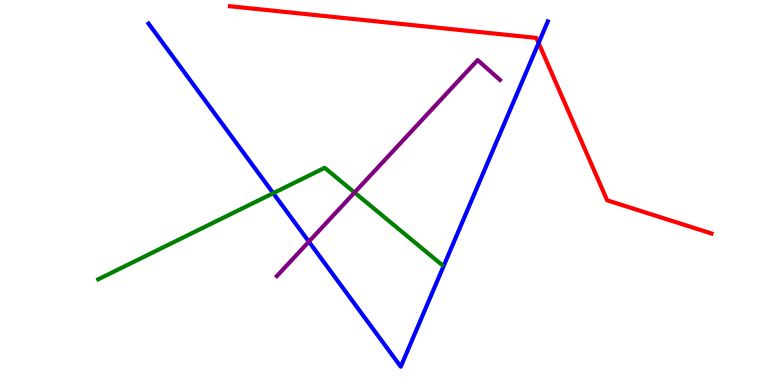[{'lines': ['blue', 'red'], 'intersections': [{'x': 6.95, 'y': 8.88}]}, {'lines': ['green', 'red'], 'intersections': []}, {'lines': ['purple', 'red'], 'intersections': []}, {'lines': ['blue', 'green'], 'intersections': [{'x': 3.53, 'y': 4.98}]}, {'lines': ['blue', 'purple'], 'intersections': [{'x': 3.99, 'y': 3.72}]}, {'lines': ['green', 'purple'], 'intersections': [{'x': 4.57, 'y': 5.0}]}]